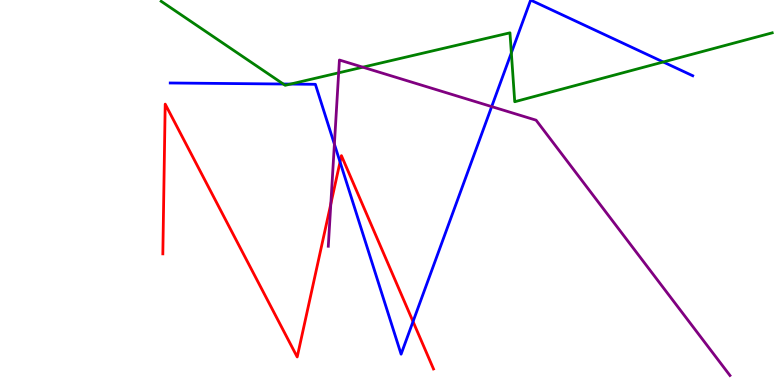[{'lines': ['blue', 'red'], 'intersections': [{'x': 4.39, 'y': 5.79}, {'x': 5.33, 'y': 1.65}]}, {'lines': ['green', 'red'], 'intersections': []}, {'lines': ['purple', 'red'], 'intersections': [{'x': 4.27, 'y': 4.7}]}, {'lines': ['blue', 'green'], 'intersections': [{'x': 3.66, 'y': 7.82}, {'x': 3.75, 'y': 7.82}, {'x': 6.6, 'y': 8.63}, {'x': 8.56, 'y': 8.39}]}, {'lines': ['blue', 'purple'], 'intersections': [{'x': 4.31, 'y': 6.26}, {'x': 6.34, 'y': 7.23}]}, {'lines': ['green', 'purple'], 'intersections': [{'x': 4.37, 'y': 8.11}, {'x': 4.68, 'y': 8.26}]}]